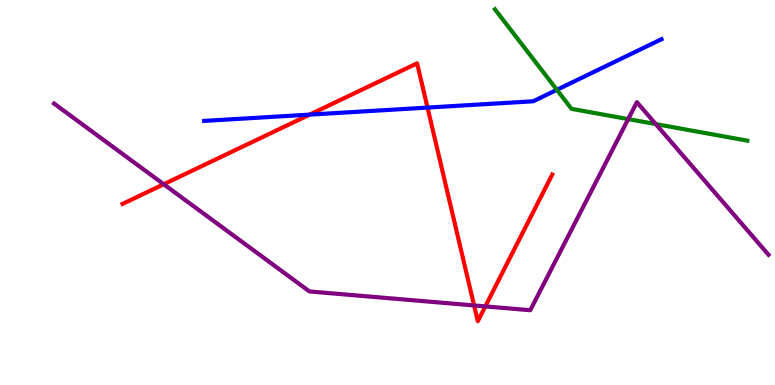[{'lines': ['blue', 'red'], 'intersections': [{'x': 4.0, 'y': 7.02}, {'x': 5.52, 'y': 7.21}]}, {'lines': ['green', 'red'], 'intersections': []}, {'lines': ['purple', 'red'], 'intersections': [{'x': 2.11, 'y': 5.21}, {'x': 6.12, 'y': 2.07}, {'x': 6.26, 'y': 2.04}]}, {'lines': ['blue', 'green'], 'intersections': [{'x': 7.19, 'y': 7.67}]}, {'lines': ['blue', 'purple'], 'intersections': []}, {'lines': ['green', 'purple'], 'intersections': [{'x': 8.11, 'y': 6.91}, {'x': 8.46, 'y': 6.78}]}]